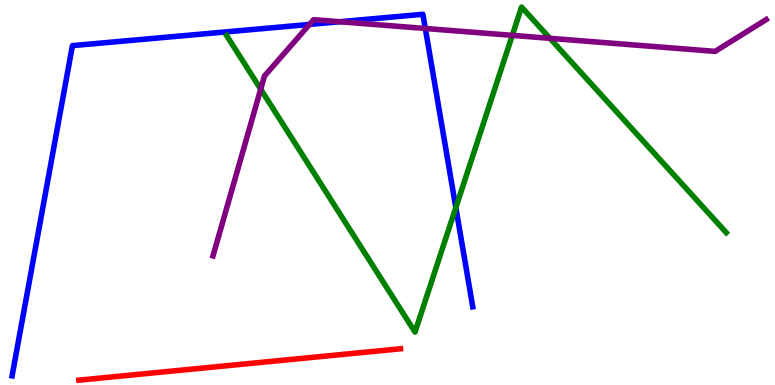[{'lines': ['blue', 'red'], 'intersections': []}, {'lines': ['green', 'red'], 'intersections': []}, {'lines': ['purple', 'red'], 'intersections': []}, {'lines': ['blue', 'green'], 'intersections': [{'x': 5.88, 'y': 4.61}]}, {'lines': ['blue', 'purple'], 'intersections': [{'x': 3.99, 'y': 9.37}, {'x': 4.38, 'y': 9.44}, {'x': 5.49, 'y': 9.26}]}, {'lines': ['green', 'purple'], 'intersections': [{'x': 3.36, 'y': 7.68}, {'x': 6.61, 'y': 9.08}, {'x': 7.1, 'y': 9.0}]}]